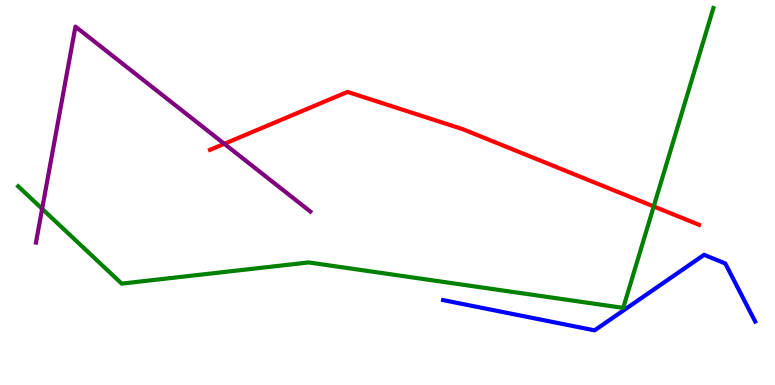[{'lines': ['blue', 'red'], 'intersections': []}, {'lines': ['green', 'red'], 'intersections': [{'x': 8.44, 'y': 4.64}]}, {'lines': ['purple', 'red'], 'intersections': [{'x': 2.89, 'y': 6.26}]}, {'lines': ['blue', 'green'], 'intersections': []}, {'lines': ['blue', 'purple'], 'intersections': []}, {'lines': ['green', 'purple'], 'intersections': [{'x': 0.544, 'y': 4.58}]}]